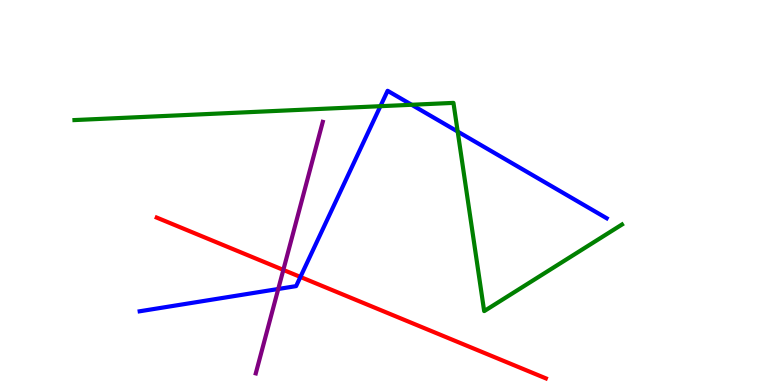[{'lines': ['blue', 'red'], 'intersections': [{'x': 3.88, 'y': 2.81}]}, {'lines': ['green', 'red'], 'intersections': []}, {'lines': ['purple', 'red'], 'intersections': [{'x': 3.66, 'y': 2.99}]}, {'lines': ['blue', 'green'], 'intersections': [{'x': 4.91, 'y': 7.24}, {'x': 5.31, 'y': 7.28}, {'x': 5.91, 'y': 6.58}]}, {'lines': ['blue', 'purple'], 'intersections': [{'x': 3.59, 'y': 2.49}]}, {'lines': ['green', 'purple'], 'intersections': []}]